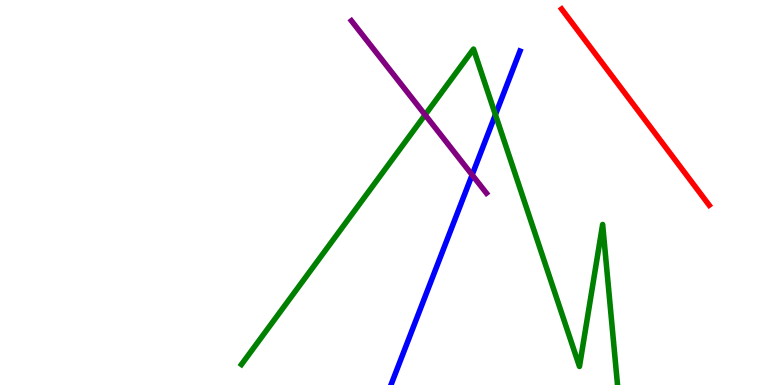[{'lines': ['blue', 'red'], 'intersections': []}, {'lines': ['green', 'red'], 'intersections': []}, {'lines': ['purple', 'red'], 'intersections': []}, {'lines': ['blue', 'green'], 'intersections': [{'x': 6.39, 'y': 7.02}]}, {'lines': ['blue', 'purple'], 'intersections': [{'x': 6.09, 'y': 5.46}]}, {'lines': ['green', 'purple'], 'intersections': [{'x': 5.49, 'y': 7.02}]}]